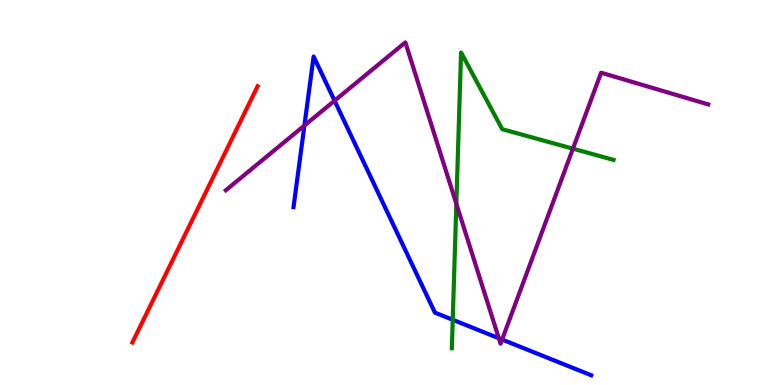[{'lines': ['blue', 'red'], 'intersections': []}, {'lines': ['green', 'red'], 'intersections': []}, {'lines': ['purple', 'red'], 'intersections': []}, {'lines': ['blue', 'green'], 'intersections': [{'x': 5.84, 'y': 1.69}]}, {'lines': ['blue', 'purple'], 'intersections': [{'x': 3.93, 'y': 6.74}, {'x': 4.32, 'y': 7.38}, {'x': 6.44, 'y': 1.21}, {'x': 6.48, 'y': 1.18}]}, {'lines': ['green', 'purple'], 'intersections': [{'x': 5.89, 'y': 4.71}, {'x': 7.39, 'y': 6.14}]}]